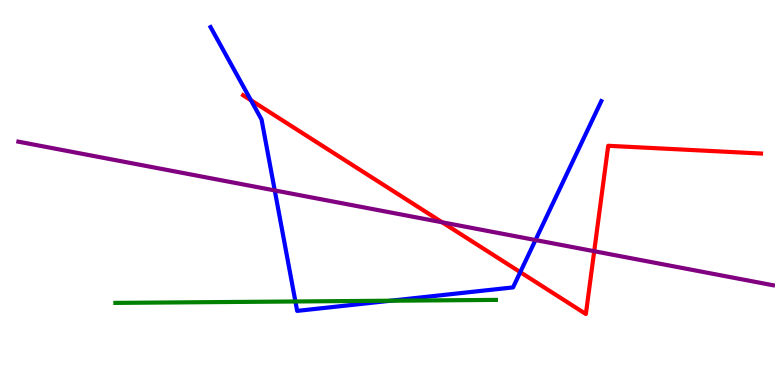[{'lines': ['blue', 'red'], 'intersections': [{'x': 3.24, 'y': 7.4}, {'x': 6.71, 'y': 2.93}]}, {'lines': ['green', 'red'], 'intersections': []}, {'lines': ['purple', 'red'], 'intersections': [{'x': 5.71, 'y': 4.23}, {'x': 7.67, 'y': 3.47}]}, {'lines': ['blue', 'green'], 'intersections': [{'x': 3.81, 'y': 2.17}, {'x': 5.04, 'y': 2.19}]}, {'lines': ['blue', 'purple'], 'intersections': [{'x': 3.55, 'y': 5.05}, {'x': 6.91, 'y': 3.76}]}, {'lines': ['green', 'purple'], 'intersections': []}]